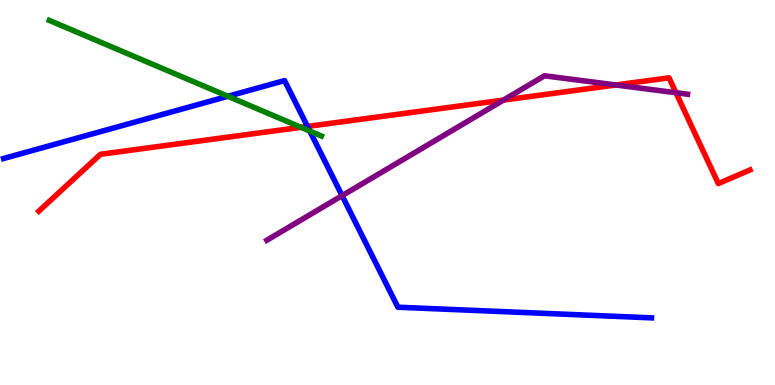[{'lines': ['blue', 'red'], 'intersections': [{'x': 3.97, 'y': 6.72}]}, {'lines': ['green', 'red'], 'intersections': [{'x': 3.88, 'y': 6.69}]}, {'lines': ['purple', 'red'], 'intersections': [{'x': 6.5, 'y': 7.4}, {'x': 7.95, 'y': 7.79}, {'x': 8.72, 'y': 7.59}]}, {'lines': ['blue', 'green'], 'intersections': [{'x': 2.94, 'y': 7.5}, {'x': 4.0, 'y': 6.6}]}, {'lines': ['blue', 'purple'], 'intersections': [{'x': 4.41, 'y': 4.92}]}, {'lines': ['green', 'purple'], 'intersections': []}]